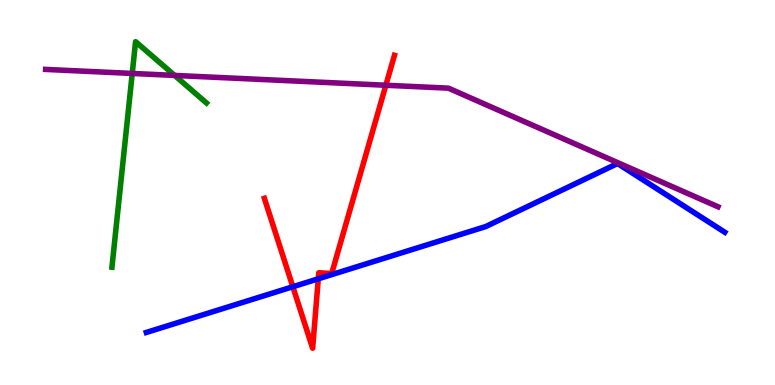[{'lines': ['blue', 'red'], 'intersections': [{'x': 3.78, 'y': 2.55}, {'x': 4.11, 'y': 2.76}]}, {'lines': ['green', 'red'], 'intersections': []}, {'lines': ['purple', 'red'], 'intersections': [{'x': 4.98, 'y': 7.79}]}, {'lines': ['blue', 'green'], 'intersections': []}, {'lines': ['blue', 'purple'], 'intersections': []}, {'lines': ['green', 'purple'], 'intersections': [{'x': 1.71, 'y': 8.09}, {'x': 2.25, 'y': 8.04}]}]